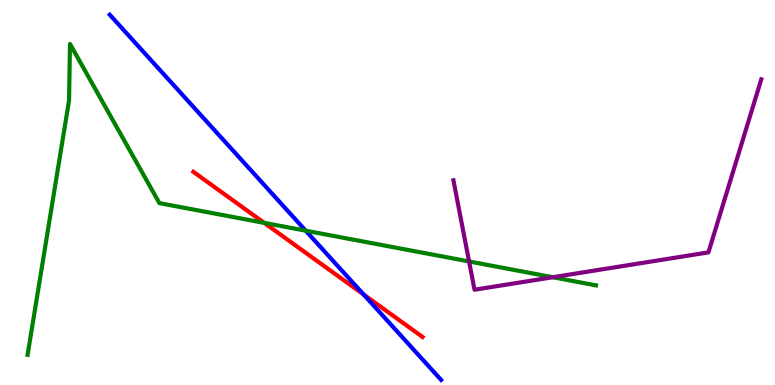[{'lines': ['blue', 'red'], 'intersections': [{'x': 4.69, 'y': 2.35}]}, {'lines': ['green', 'red'], 'intersections': [{'x': 3.41, 'y': 4.21}]}, {'lines': ['purple', 'red'], 'intersections': []}, {'lines': ['blue', 'green'], 'intersections': [{'x': 3.94, 'y': 4.01}]}, {'lines': ['blue', 'purple'], 'intersections': []}, {'lines': ['green', 'purple'], 'intersections': [{'x': 6.05, 'y': 3.21}, {'x': 7.13, 'y': 2.8}]}]